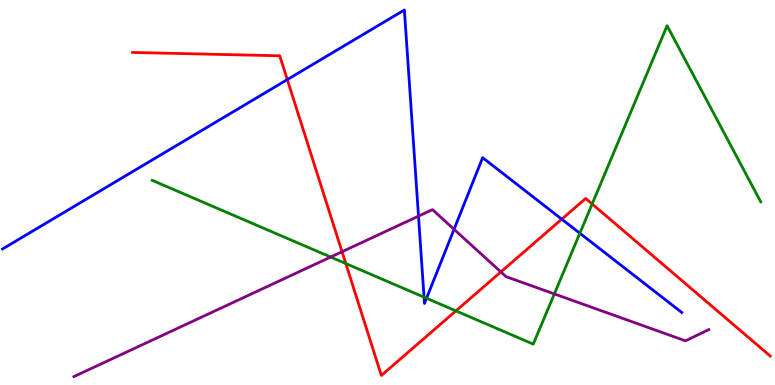[{'lines': ['blue', 'red'], 'intersections': [{'x': 3.71, 'y': 7.93}, {'x': 7.25, 'y': 4.31}]}, {'lines': ['green', 'red'], 'intersections': [{'x': 4.46, 'y': 3.15}, {'x': 5.88, 'y': 1.93}, {'x': 7.64, 'y': 4.7}]}, {'lines': ['purple', 'red'], 'intersections': [{'x': 4.41, 'y': 3.46}, {'x': 6.46, 'y': 2.94}]}, {'lines': ['blue', 'green'], 'intersections': [{'x': 5.47, 'y': 2.28}, {'x': 5.5, 'y': 2.25}, {'x': 7.48, 'y': 3.94}]}, {'lines': ['blue', 'purple'], 'intersections': [{'x': 5.4, 'y': 4.39}, {'x': 5.86, 'y': 4.04}]}, {'lines': ['green', 'purple'], 'intersections': [{'x': 4.27, 'y': 3.32}, {'x': 7.15, 'y': 2.37}]}]